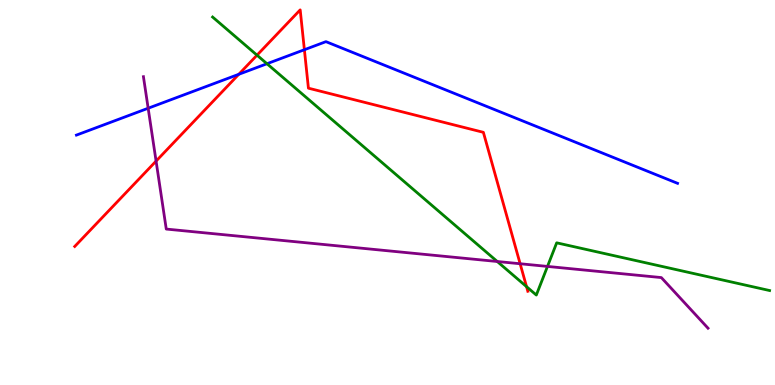[{'lines': ['blue', 'red'], 'intersections': [{'x': 3.08, 'y': 8.07}, {'x': 3.93, 'y': 8.71}]}, {'lines': ['green', 'red'], 'intersections': [{'x': 3.32, 'y': 8.57}, {'x': 6.79, 'y': 2.55}]}, {'lines': ['purple', 'red'], 'intersections': [{'x': 2.01, 'y': 5.82}, {'x': 6.71, 'y': 3.15}]}, {'lines': ['blue', 'green'], 'intersections': [{'x': 3.44, 'y': 8.34}]}, {'lines': ['blue', 'purple'], 'intersections': [{'x': 1.91, 'y': 7.19}]}, {'lines': ['green', 'purple'], 'intersections': [{'x': 6.42, 'y': 3.21}, {'x': 7.06, 'y': 3.08}]}]